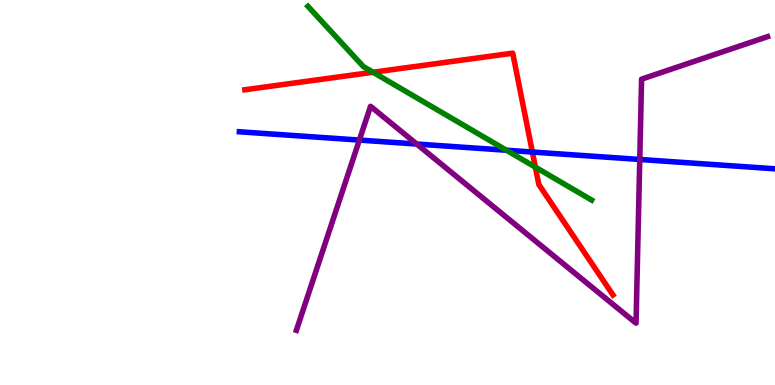[{'lines': ['blue', 'red'], 'intersections': [{'x': 6.87, 'y': 6.05}]}, {'lines': ['green', 'red'], 'intersections': [{'x': 4.81, 'y': 8.12}, {'x': 6.91, 'y': 5.66}]}, {'lines': ['purple', 'red'], 'intersections': []}, {'lines': ['blue', 'green'], 'intersections': [{'x': 6.53, 'y': 6.1}]}, {'lines': ['blue', 'purple'], 'intersections': [{'x': 4.64, 'y': 6.36}, {'x': 5.38, 'y': 6.26}, {'x': 8.25, 'y': 5.86}]}, {'lines': ['green', 'purple'], 'intersections': []}]